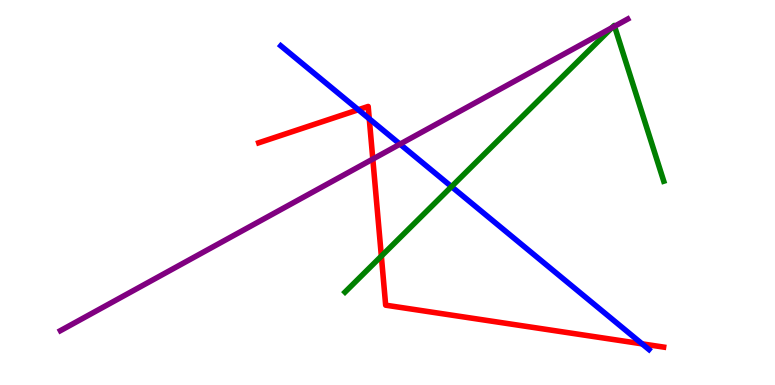[{'lines': ['blue', 'red'], 'intersections': [{'x': 4.62, 'y': 7.15}, {'x': 4.76, 'y': 6.91}, {'x': 8.29, 'y': 1.07}]}, {'lines': ['green', 'red'], 'intersections': [{'x': 4.92, 'y': 3.35}]}, {'lines': ['purple', 'red'], 'intersections': [{'x': 4.81, 'y': 5.87}]}, {'lines': ['blue', 'green'], 'intersections': [{'x': 5.83, 'y': 5.15}]}, {'lines': ['blue', 'purple'], 'intersections': [{'x': 5.16, 'y': 6.26}]}, {'lines': ['green', 'purple'], 'intersections': [{'x': 7.9, 'y': 9.28}, {'x': 7.93, 'y': 9.32}]}]